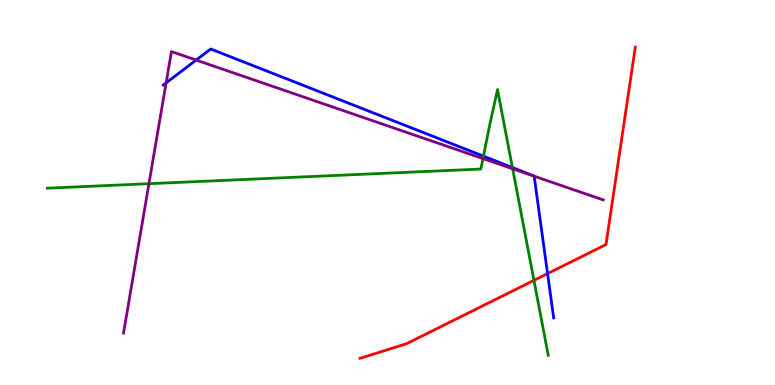[{'lines': ['blue', 'red'], 'intersections': [{'x': 7.07, 'y': 2.89}]}, {'lines': ['green', 'red'], 'intersections': [{'x': 6.89, 'y': 2.72}]}, {'lines': ['purple', 'red'], 'intersections': []}, {'lines': ['blue', 'green'], 'intersections': [{'x': 6.24, 'y': 5.94}, {'x': 6.61, 'y': 5.65}]}, {'lines': ['blue', 'purple'], 'intersections': [{'x': 2.14, 'y': 7.85}, {'x': 2.53, 'y': 8.44}, {'x': 6.89, 'y': 5.42}]}, {'lines': ['green', 'purple'], 'intersections': [{'x': 1.92, 'y': 5.23}, {'x': 6.23, 'y': 5.88}, {'x': 6.61, 'y': 5.62}]}]